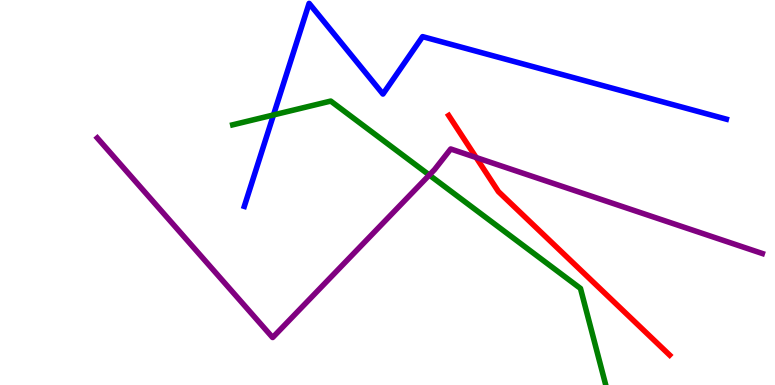[{'lines': ['blue', 'red'], 'intersections': []}, {'lines': ['green', 'red'], 'intersections': []}, {'lines': ['purple', 'red'], 'intersections': [{'x': 6.14, 'y': 5.91}]}, {'lines': ['blue', 'green'], 'intersections': [{'x': 3.53, 'y': 7.01}]}, {'lines': ['blue', 'purple'], 'intersections': []}, {'lines': ['green', 'purple'], 'intersections': [{'x': 5.54, 'y': 5.45}]}]